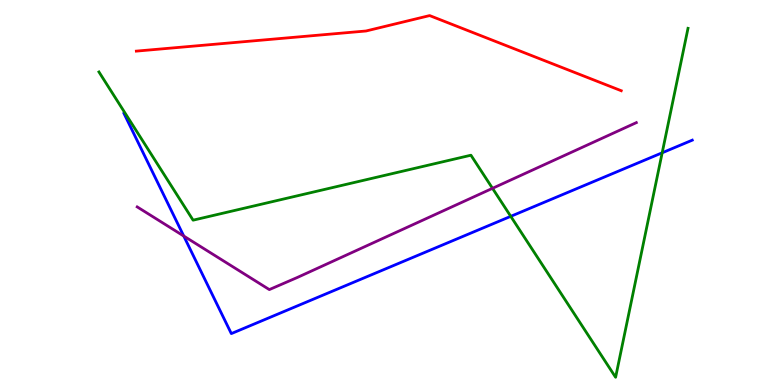[{'lines': ['blue', 'red'], 'intersections': []}, {'lines': ['green', 'red'], 'intersections': []}, {'lines': ['purple', 'red'], 'intersections': []}, {'lines': ['blue', 'green'], 'intersections': [{'x': 6.59, 'y': 4.38}, {'x': 8.54, 'y': 6.03}]}, {'lines': ['blue', 'purple'], 'intersections': [{'x': 2.37, 'y': 3.87}]}, {'lines': ['green', 'purple'], 'intersections': [{'x': 6.35, 'y': 5.11}]}]